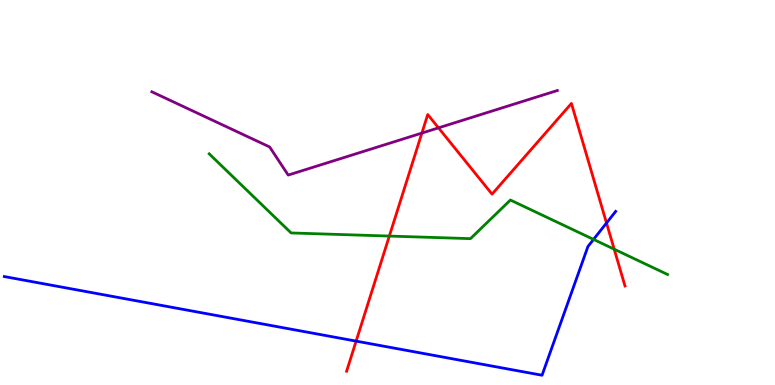[{'lines': ['blue', 'red'], 'intersections': [{'x': 4.6, 'y': 1.14}, {'x': 7.83, 'y': 4.21}]}, {'lines': ['green', 'red'], 'intersections': [{'x': 5.02, 'y': 3.87}, {'x': 7.93, 'y': 3.53}]}, {'lines': ['purple', 'red'], 'intersections': [{'x': 5.44, 'y': 6.54}, {'x': 5.66, 'y': 6.68}]}, {'lines': ['blue', 'green'], 'intersections': [{'x': 7.66, 'y': 3.78}]}, {'lines': ['blue', 'purple'], 'intersections': []}, {'lines': ['green', 'purple'], 'intersections': []}]